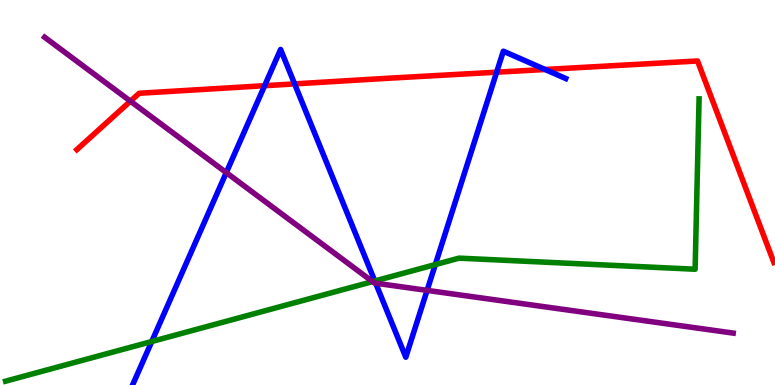[{'lines': ['blue', 'red'], 'intersections': [{'x': 3.41, 'y': 7.77}, {'x': 3.8, 'y': 7.82}, {'x': 6.41, 'y': 8.12}, {'x': 7.03, 'y': 8.2}]}, {'lines': ['green', 'red'], 'intersections': []}, {'lines': ['purple', 'red'], 'intersections': [{'x': 1.68, 'y': 7.37}]}, {'lines': ['blue', 'green'], 'intersections': [{'x': 1.96, 'y': 1.13}, {'x': 4.84, 'y': 2.7}, {'x': 5.62, 'y': 3.13}]}, {'lines': ['blue', 'purple'], 'intersections': [{'x': 2.92, 'y': 5.52}, {'x': 4.85, 'y': 2.64}, {'x': 5.51, 'y': 2.46}]}, {'lines': ['green', 'purple'], 'intersections': [{'x': 4.81, 'y': 2.69}]}]